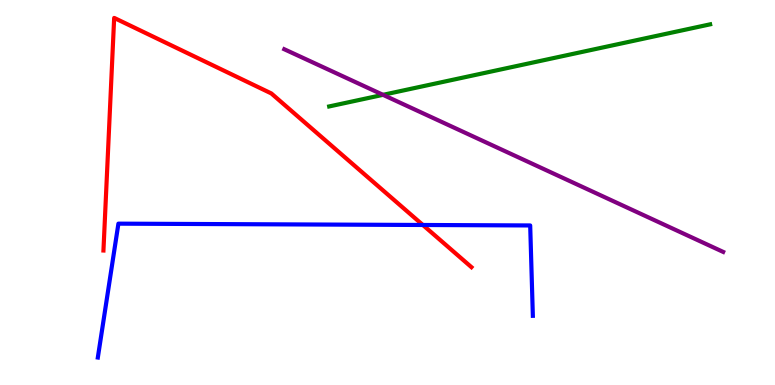[{'lines': ['blue', 'red'], 'intersections': [{'x': 5.46, 'y': 4.16}]}, {'lines': ['green', 'red'], 'intersections': []}, {'lines': ['purple', 'red'], 'intersections': []}, {'lines': ['blue', 'green'], 'intersections': []}, {'lines': ['blue', 'purple'], 'intersections': []}, {'lines': ['green', 'purple'], 'intersections': [{'x': 4.94, 'y': 7.54}]}]